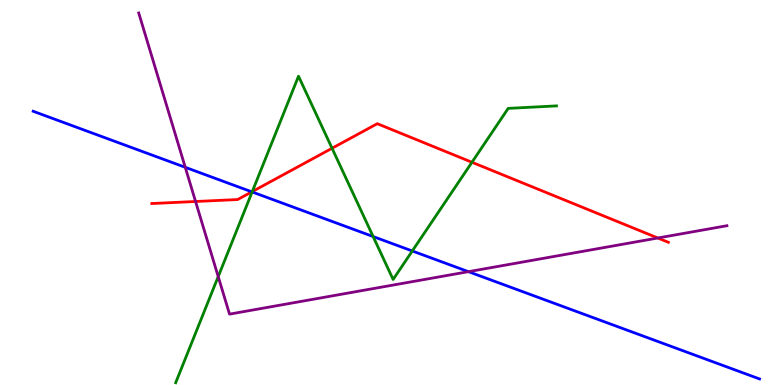[{'lines': ['blue', 'red'], 'intersections': [{'x': 3.25, 'y': 5.02}]}, {'lines': ['green', 'red'], 'intersections': [{'x': 3.26, 'y': 5.02}, {'x': 4.28, 'y': 6.15}, {'x': 6.09, 'y': 5.79}]}, {'lines': ['purple', 'red'], 'intersections': [{'x': 2.52, 'y': 4.77}, {'x': 8.49, 'y': 3.82}]}, {'lines': ['blue', 'green'], 'intersections': [{'x': 3.25, 'y': 5.01}, {'x': 4.81, 'y': 3.86}, {'x': 5.32, 'y': 3.48}]}, {'lines': ['blue', 'purple'], 'intersections': [{'x': 2.39, 'y': 5.65}, {'x': 6.04, 'y': 2.94}]}, {'lines': ['green', 'purple'], 'intersections': [{'x': 2.82, 'y': 2.82}]}]